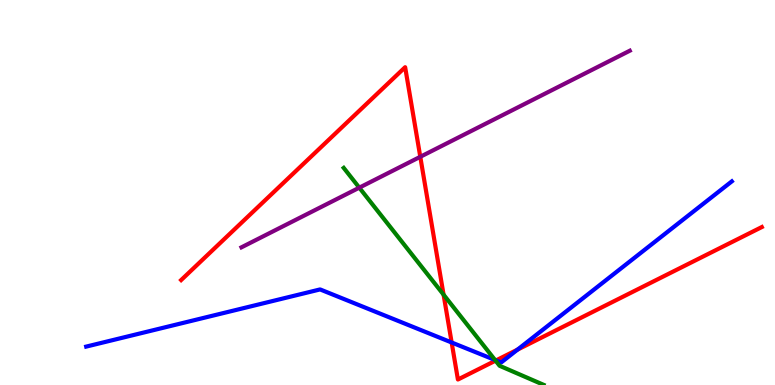[{'lines': ['blue', 'red'], 'intersections': [{'x': 5.83, 'y': 1.1}, {'x': 6.4, 'y': 0.639}, {'x': 6.68, 'y': 0.919}]}, {'lines': ['green', 'red'], 'intersections': [{'x': 5.72, 'y': 2.35}, {'x': 6.39, 'y': 0.633}]}, {'lines': ['purple', 'red'], 'intersections': [{'x': 5.42, 'y': 5.93}]}, {'lines': ['blue', 'green'], 'intersections': [{'x': 6.39, 'y': 0.65}]}, {'lines': ['blue', 'purple'], 'intersections': []}, {'lines': ['green', 'purple'], 'intersections': [{'x': 4.64, 'y': 5.13}]}]